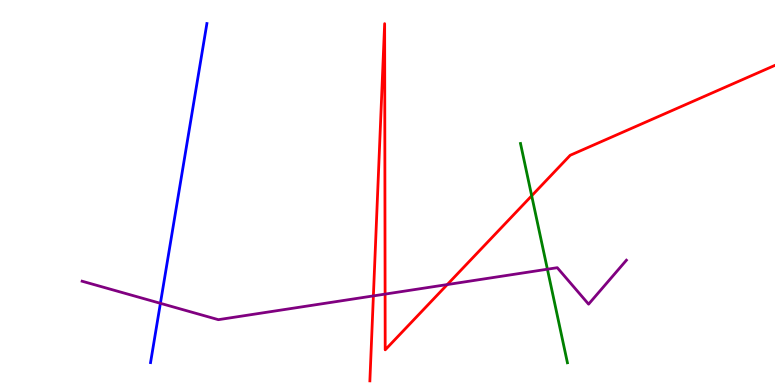[{'lines': ['blue', 'red'], 'intersections': []}, {'lines': ['green', 'red'], 'intersections': [{'x': 6.86, 'y': 4.91}]}, {'lines': ['purple', 'red'], 'intersections': [{'x': 4.82, 'y': 2.31}, {'x': 4.97, 'y': 2.36}, {'x': 5.77, 'y': 2.61}]}, {'lines': ['blue', 'green'], 'intersections': []}, {'lines': ['blue', 'purple'], 'intersections': [{'x': 2.07, 'y': 2.12}]}, {'lines': ['green', 'purple'], 'intersections': [{'x': 7.06, 'y': 3.01}]}]